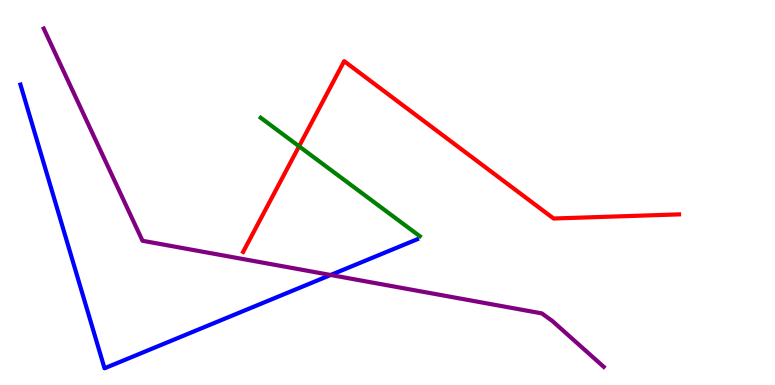[{'lines': ['blue', 'red'], 'intersections': []}, {'lines': ['green', 'red'], 'intersections': [{'x': 3.86, 'y': 6.2}]}, {'lines': ['purple', 'red'], 'intersections': []}, {'lines': ['blue', 'green'], 'intersections': []}, {'lines': ['blue', 'purple'], 'intersections': [{'x': 4.27, 'y': 2.86}]}, {'lines': ['green', 'purple'], 'intersections': []}]